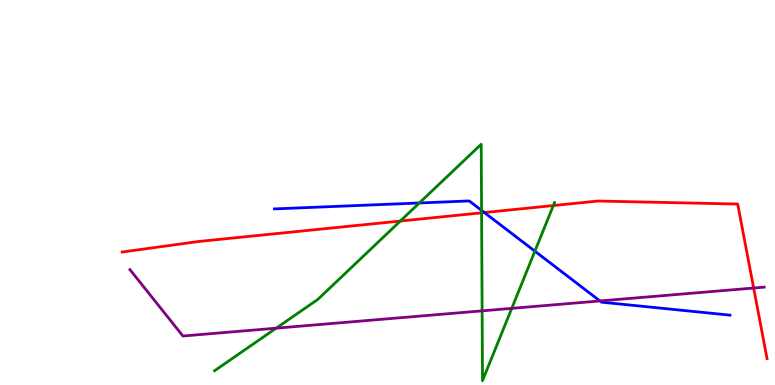[{'lines': ['blue', 'red'], 'intersections': [{'x': 6.25, 'y': 4.48}]}, {'lines': ['green', 'red'], 'intersections': [{'x': 5.17, 'y': 4.26}, {'x': 6.21, 'y': 4.47}, {'x': 7.14, 'y': 4.66}]}, {'lines': ['purple', 'red'], 'intersections': [{'x': 9.72, 'y': 2.52}]}, {'lines': ['blue', 'green'], 'intersections': [{'x': 5.41, 'y': 4.73}, {'x': 6.21, 'y': 4.54}, {'x': 6.9, 'y': 3.48}]}, {'lines': ['blue', 'purple'], 'intersections': [{'x': 7.74, 'y': 2.18}]}, {'lines': ['green', 'purple'], 'intersections': [{'x': 3.56, 'y': 1.48}, {'x': 6.22, 'y': 1.93}, {'x': 6.6, 'y': 1.99}]}]